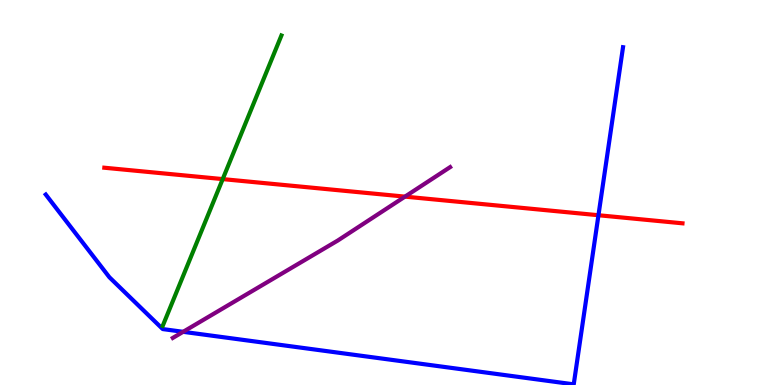[{'lines': ['blue', 'red'], 'intersections': [{'x': 7.72, 'y': 4.41}]}, {'lines': ['green', 'red'], 'intersections': [{'x': 2.87, 'y': 5.35}]}, {'lines': ['purple', 'red'], 'intersections': [{'x': 5.23, 'y': 4.89}]}, {'lines': ['blue', 'green'], 'intersections': []}, {'lines': ['blue', 'purple'], 'intersections': [{'x': 2.36, 'y': 1.38}]}, {'lines': ['green', 'purple'], 'intersections': []}]